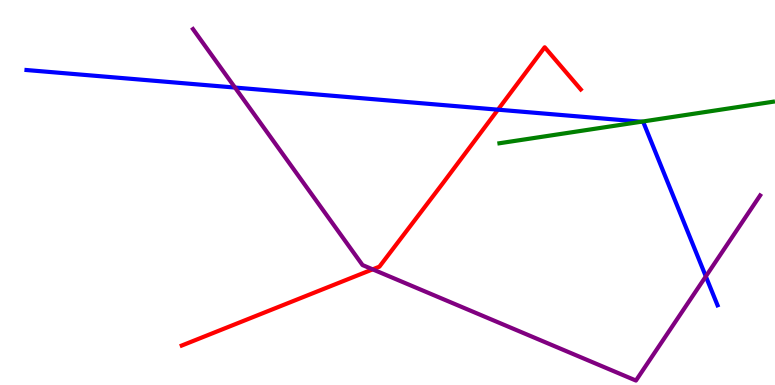[{'lines': ['blue', 'red'], 'intersections': [{'x': 6.43, 'y': 7.15}]}, {'lines': ['green', 'red'], 'intersections': []}, {'lines': ['purple', 'red'], 'intersections': [{'x': 4.81, 'y': 3.0}]}, {'lines': ['blue', 'green'], 'intersections': [{'x': 8.27, 'y': 6.84}]}, {'lines': ['blue', 'purple'], 'intersections': [{'x': 3.03, 'y': 7.73}, {'x': 9.11, 'y': 2.82}]}, {'lines': ['green', 'purple'], 'intersections': []}]